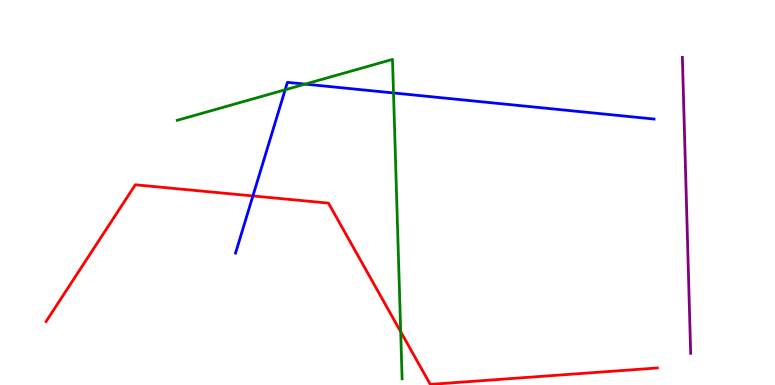[{'lines': ['blue', 'red'], 'intersections': [{'x': 3.26, 'y': 4.91}]}, {'lines': ['green', 'red'], 'intersections': [{'x': 5.17, 'y': 1.38}]}, {'lines': ['purple', 'red'], 'intersections': []}, {'lines': ['blue', 'green'], 'intersections': [{'x': 3.68, 'y': 7.67}, {'x': 3.94, 'y': 7.82}, {'x': 5.08, 'y': 7.59}]}, {'lines': ['blue', 'purple'], 'intersections': []}, {'lines': ['green', 'purple'], 'intersections': []}]